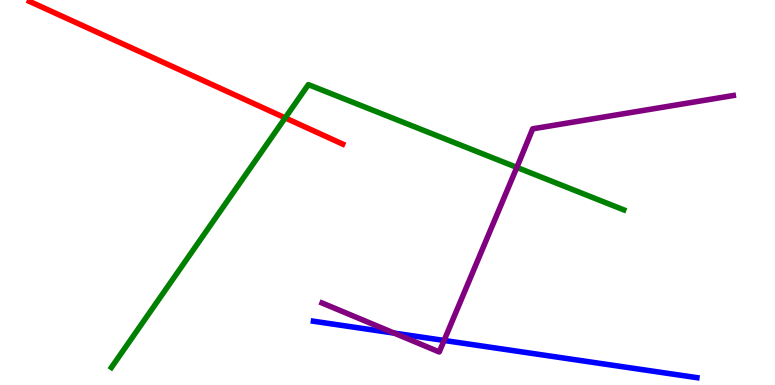[{'lines': ['blue', 'red'], 'intersections': []}, {'lines': ['green', 'red'], 'intersections': [{'x': 3.68, 'y': 6.94}]}, {'lines': ['purple', 'red'], 'intersections': []}, {'lines': ['blue', 'green'], 'intersections': []}, {'lines': ['blue', 'purple'], 'intersections': [{'x': 5.09, 'y': 1.35}, {'x': 5.73, 'y': 1.16}]}, {'lines': ['green', 'purple'], 'intersections': [{'x': 6.67, 'y': 5.65}]}]